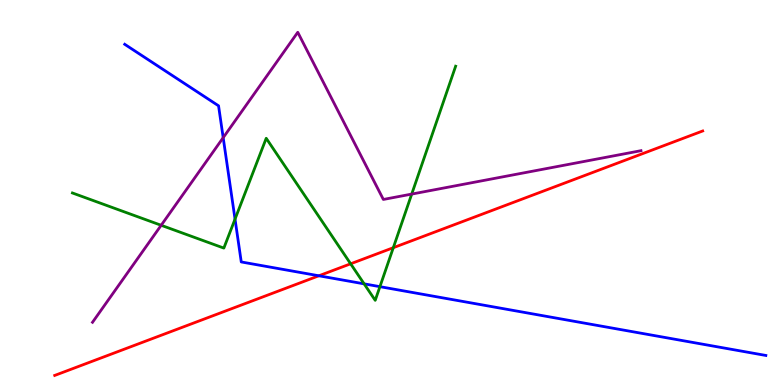[{'lines': ['blue', 'red'], 'intersections': [{'x': 4.11, 'y': 2.84}]}, {'lines': ['green', 'red'], 'intersections': [{'x': 4.52, 'y': 3.15}, {'x': 5.07, 'y': 3.57}]}, {'lines': ['purple', 'red'], 'intersections': []}, {'lines': ['blue', 'green'], 'intersections': [{'x': 3.03, 'y': 4.31}, {'x': 4.7, 'y': 2.63}, {'x': 4.9, 'y': 2.55}]}, {'lines': ['blue', 'purple'], 'intersections': [{'x': 2.88, 'y': 6.42}]}, {'lines': ['green', 'purple'], 'intersections': [{'x': 2.08, 'y': 4.15}, {'x': 5.31, 'y': 4.96}]}]